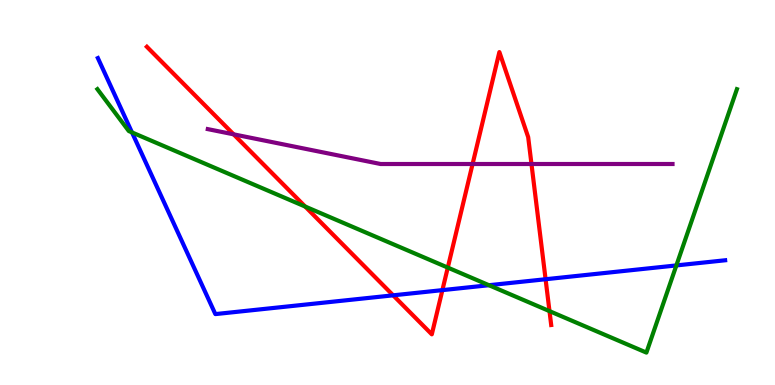[{'lines': ['blue', 'red'], 'intersections': [{'x': 5.07, 'y': 2.33}, {'x': 5.71, 'y': 2.46}, {'x': 7.04, 'y': 2.75}]}, {'lines': ['green', 'red'], 'intersections': [{'x': 3.94, 'y': 4.63}, {'x': 5.78, 'y': 3.05}, {'x': 7.09, 'y': 1.92}]}, {'lines': ['purple', 'red'], 'intersections': [{'x': 3.01, 'y': 6.51}, {'x': 6.1, 'y': 5.74}, {'x': 6.86, 'y': 5.74}]}, {'lines': ['blue', 'green'], 'intersections': [{'x': 1.7, 'y': 6.56}, {'x': 6.31, 'y': 2.59}, {'x': 8.73, 'y': 3.11}]}, {'lines': ['blue', 'purple'], 'intersections': []}, {'lines': ['green', 'purple'], 'intersections': []}]